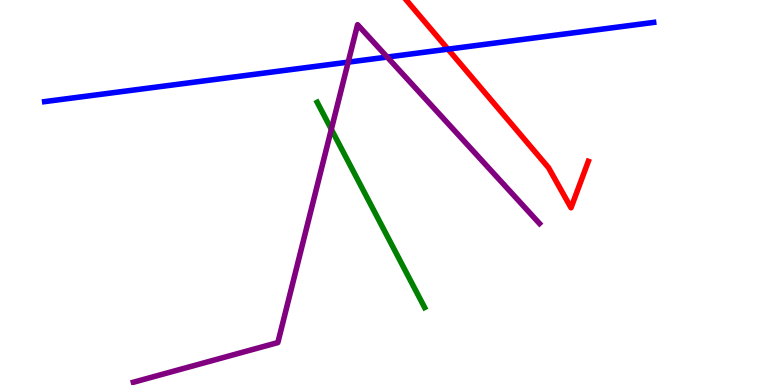[{'lines': ['blue', 'red'], 'intersections': [{'x': 5.78, 'y': 8.72}]}, {'lines': ['green', 'red'], 'intersections': []}, {'lines': ['purple', 'red'], 'intersections': []}, {'lines': ['blue', 'green'], 'intersections': []}, {'lines': ['blue', 'purple'], 'intersections': [{'x': 4.49, 'y': 8.39}, {'x': 5.0, 'y': 8.52}]}, {'lines': ['green', 'purple'], 'intersections': [{'x': 4.28, 'y': 6.64}]}]